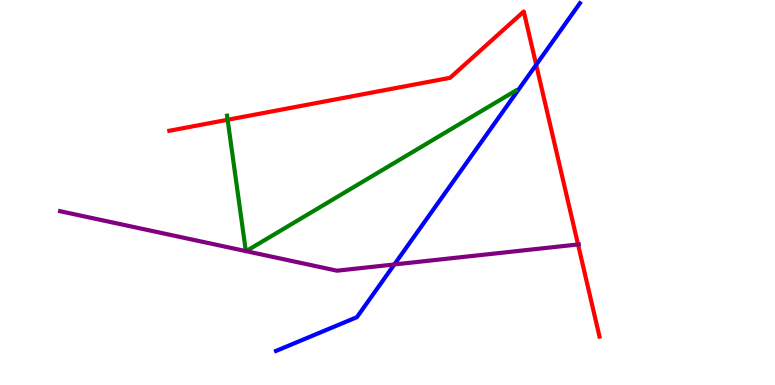[{'lines': ['blue', 'red'], 'intersections': [{'x': 6.92, 'y': 8.32}]}, {'lines': ['green', 'red'], 'intersections': [{'x': 2.94, 'y': 6.89}]}, {'lines': ['purple', 'red'], 'intersections': [{'x': 7.46, 'y': 3.65}]}, {'lines': ['blue', 'green'], 'intersections': []}, {'lines': ['blue', 'purple'], 'intersections': [{'x': 5.09, 'y': 3.13}]}, {'lines': ['green', 'purple'], 'intersections': [{'x': 3.17, 'y': 3.48}, {'x': 3.18, 'y': 3.48}]}]